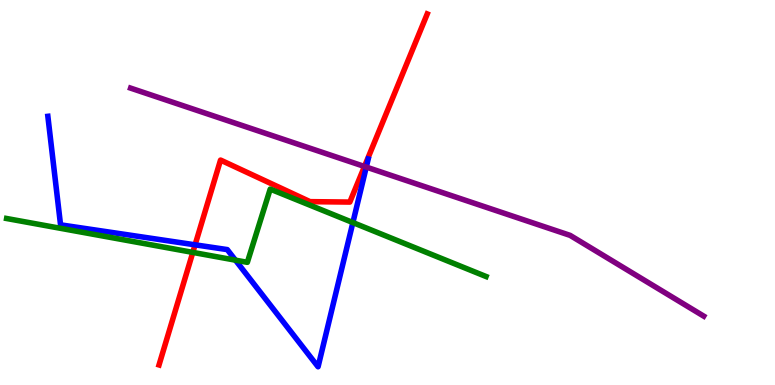[{'lines': ['blue', 'red'], 'intersections': [{'x': 2.52, 'y': 3.64}]}, {'lines': ['green', 'red'], 'intersections': [{'x': 2.49, 'y': 3.44}]}, {'lines': ['purple', 'red'], 'intersections': [{'x': 4.7, 'y': 5.68}]}, {'lines': ['blue', 'green'], 'intersections': [{'x': 3.04, 'y': 3.24}, {'x': 4.55, 'y': 4.22}]}, {'lines': ['blue', 'purple'], 'intersections': [{'x': 4.73, 'y': 5.66}]}, {'lines': ['green', 'purple'], 'intersections': []}]